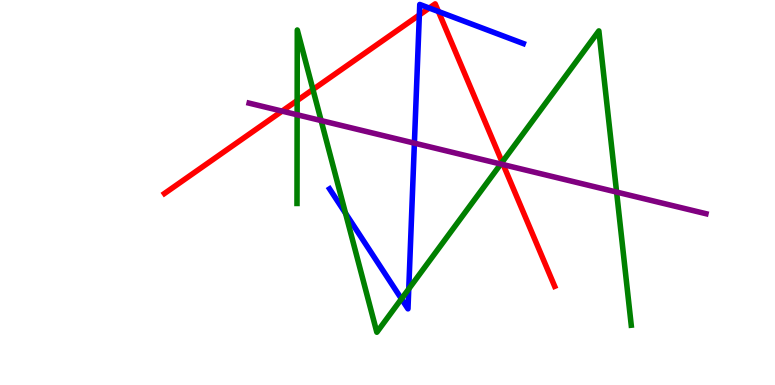[{'lines': ['blue', 'red'], 'intersections': [{'x': 5.41, 'y': 9.61}, {'x': 5.54, 'y': 9.79}, {'x': 5.66, 'y': 9.7}]}, {'lines': ['green', 'red'], 'intersections': [{'x': 3.83, 'y': 7.39}, {'x': 4.04, 'y': 7.68}, {'x': 6.48, 'y': 5.79}]}, {'lines': ['purple', 'red'], 'intersections': [{'x': 3.64, 'y': 7.11}, {'x': 6.49, 'y': 5.72}]}, {'lines': ['blue', 'green'], 'intersections': [{'x': 4.46, 'y': 4.46}, {'x': 5.18, 'y': 2.24}, {'x': 5.27, 'y': 2.5}]}, {'lines': ['blue', 'purple'], 'intersections': [{'x': 5.35, 'y': 6.28}]}, {'lines': ['green', 'purple'], 'intersections': [{'x': 3.83, 'y': 7.02}, {'x': 4.14, 'y': 6.87}, {'x': 6.46, 'y': 5.74}, {'x': 7.96, 'y': 5.01}]}]